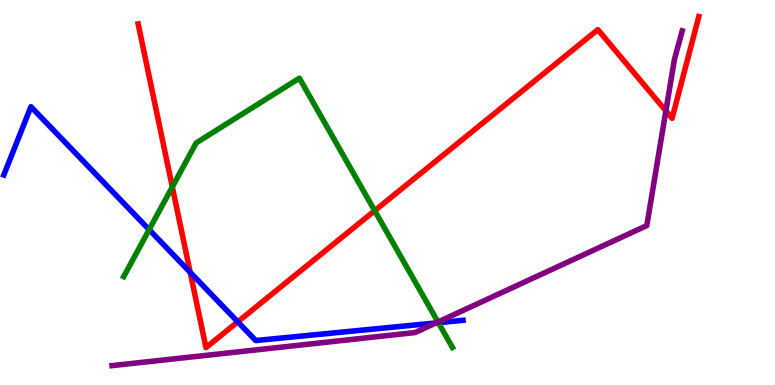[{'lines': ['blue', 'red'], 'intersections': [{'x': 2.45, 'y': 2.93}, {'x': 3.07, 'y': 1.64}]}, {'lines': ['green', 'red'], 'intersections': [{'x': 2.22, 'y': 5.14}, {'x': 4.83, 'y': 4.53}]}, {'lines': ['purple', 'red'], 'intersections': [{'x': 8.59, 'y': 7.12}]}, {'lines': ['blue', 'green'], 'intersections': [{'x': 1.92, 'y': 4.03}, {'x': 5.66, 'y': 1.62}]}, {'lines': ['blue', 'purple'], 'intersections': [{'x': 5.62, 'y': 1.61}]}, {'lines': ['green', 'purple'], 'intersections': [{'x': 5.65, 'y': 1.64}]}]